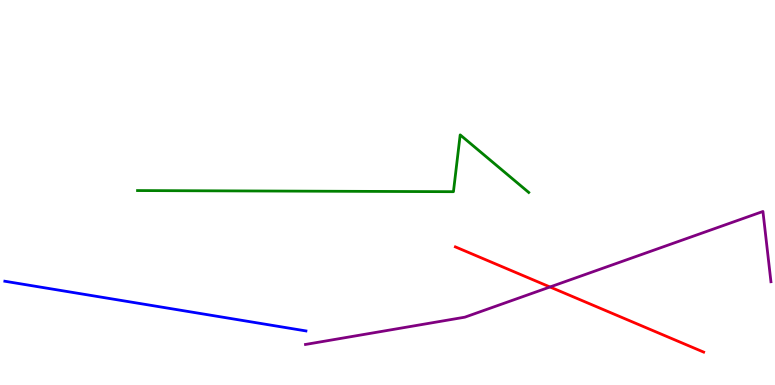[{'lines': ['blue', 'red'], 'intersections': []}, {'lines': ['green', 'red'], 'intersections': []}, {'lines': ['purple', 'red'], 'intersections': [{'x': 7.1, 'y': 2.55}]}, {'lines': ['blue', 'green'], 'intersections': []}, {'lines': ['blue', 'purple'], 'intersections': []}, {'lines': ['green', 'purple'], 'intersections': []}]